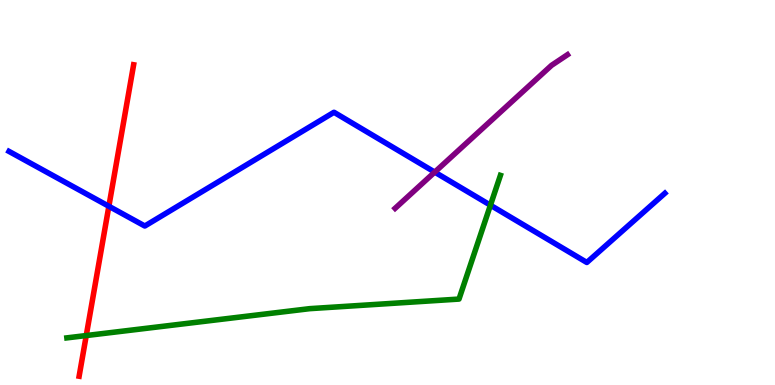[{'lines': ['blue', 'red'], 'intersections': [{'x': 1.4, 'y': 4.64}]}, {'lines': ['green', 'red'], 'intersections': [{'x': 1.11, 'y': 1.28}]}, {'lines': ['purple', 'red'], 'intersections': []}, {'lines': ['blue', 'green'], 'intersections': [{'x': 6.33, 'y': 4.67}]}, {'lines': ['blue', 'purple'], 'intersections': [{'x': 5.61, 'y': 5.53}]}, {'lines': ['green', 'purple'], 'intersections': []}]